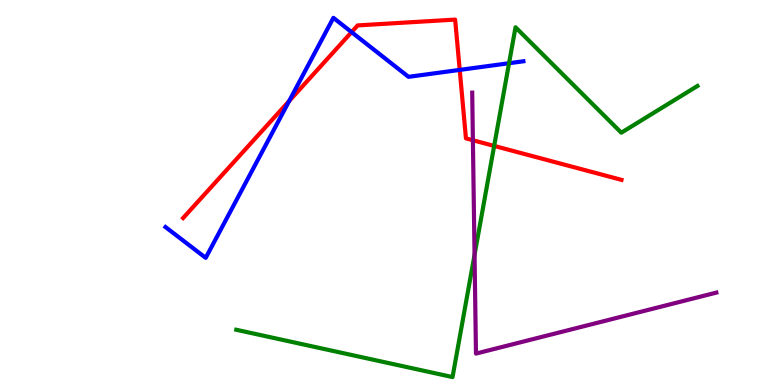[{'lines': ['blue', 'red'], 'intersections': [{'x': 3.73, 'y': 7.38}, {'x': 4.54, 'y': 9.17}, {'x': 5.93, 'y': 8.18}]}, {'lines': ['green', 'red'], 'intersections': [{'x': 6.38, 'y': 6.21}]}, {'lines': ['purple', 'red'], 'intersections': [{'x': 6.1, 'y': 6.36}]}, {'lines': ['blue', 'green'], 'intersections': [{'x': 6.57, 'y': 8.36}]}, {'lines': ['blue', 'purple'], 'intersections': []}, {'lines': ['green', 'purple'], 'intersections': [{'x': 6.12, 'y': 3.38}]}]